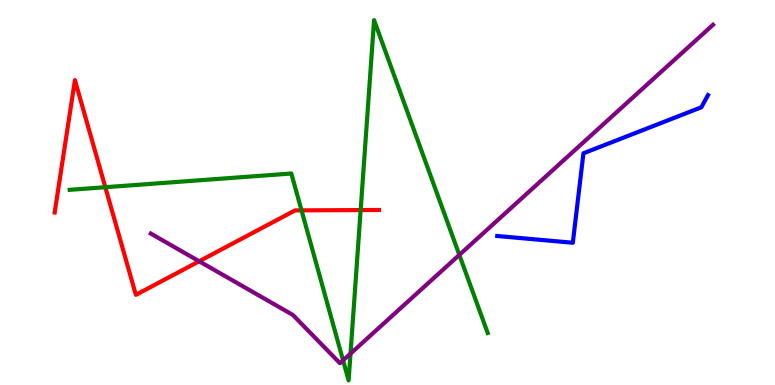[{'lines': ['blue', 'red'], 'intersections': []}, {'lines': ['green', 'red'], 'intersections': [{'x': 1.36, 'y': 5.14}, {'x': 3.89, 'y': 4.54}, {'x': 4.65, 'y': 4.54}]}, {'lines': ['purple', 'red'], 'intersections': [{'x': 2.57, 'y': 3.21}]}, {'lines': ['blue', 'green'], 'intersections': []}, {'lines': ['blue', 'purple'], 'intersections': []}, {'lines': ['green', 'purple'], 'intersections': [{'x': 4.43, 'y': 0.64}, {'x': 4.52, 'y': 0.815}, {'x': 5.93, 'y': 3.38}]}]